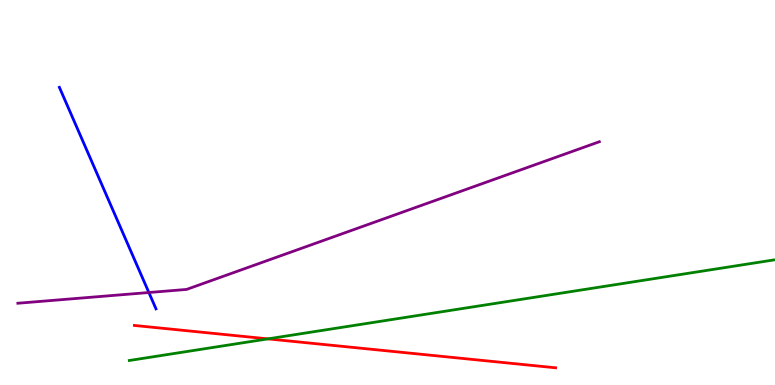[{'lines': ['blue', 'red'], 'intersections': []}, {'lines': ['green', 'red'], 'intersections': [{'x': 3.46, 'y': 1.2}]}, {'lines': ['purple', 'red'], 'intersections': []}, {'lines': ['blue', 'green'], 'intersections': []}, {'lines': ['blue', 'purple'], 'intersections': [{'x': 1.92, 'y': 2.4}]}, {'lines': ['green', 'purple'], 'intersections': []}]